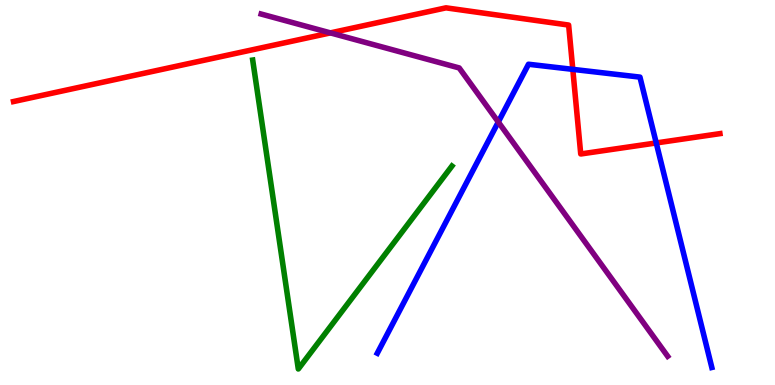[{'lines': ['blue', 'red'], 'intersections': [{'x': 7.39, 'y': 8.2}, {'x': 8.47, 'y': 6.29}]}, {'lines': ['green', 'red'], 'intersections': []}, {'lines': ['purple', 'red'], 'intersections': [{'x': 4.26, 'y': 9.15}]}, {'lines': ['blue', 'green'], 'intersections': []}, {'lines': ['blue', 'purple'], 'intersections': [{'x': 6.43, 'y': 6.83}]}, {'lines': ['green', 'purple'], 'intersections': []}]